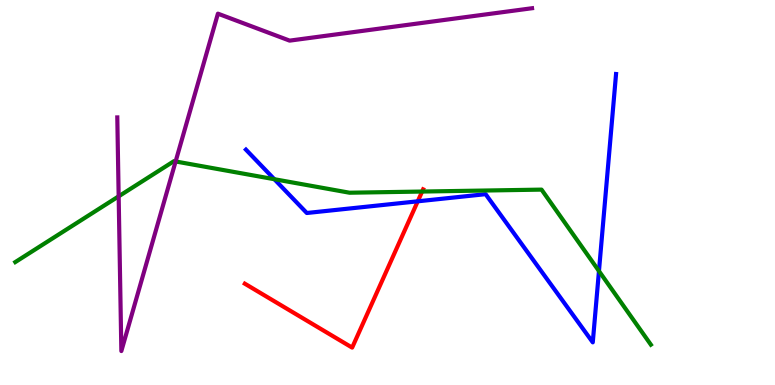[{'lines': ['blue', 'red'], 'intersections': [{'x': 5.39, 'y': 4.77}]}, {'lines': ['green', 'red'], 'intersections': [{'x': 5.45, 'y': 5.02}]}, {'lines': ['purple', 'red'], 'intersections': []}, {'lines': ['blue', 'green'], 'intersections': [{'x': 3.54, 'y': 5.35}, {'x': 7.73, 'y': 2.96}]}, {'lines': ['blue', 'purple'], 'intersections': []}, {'lines': ['green', 'purple'], 'intersections': [{'x': 1.53, 'y': 4.9}, {'x': 2.27, 'y': 5.81}]}]